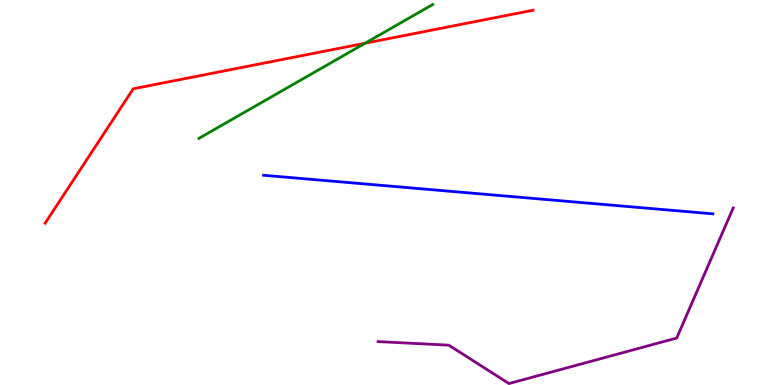[{'lines': ['blue', 'red'], 'intersections': []}, {'lines': ['green', 'red'], 'intersections': [{'x': 4.71, 'y': 8.88}]}, {'lines': ['purple', 'red'], 'intersections': []}, {'lines': ['blue', 'green'], 'intersections': []}, {'lines': ['blue', 'purple'], 'intersections': []}, {'lines': ['green', 'purple'], 'intersections': []}]